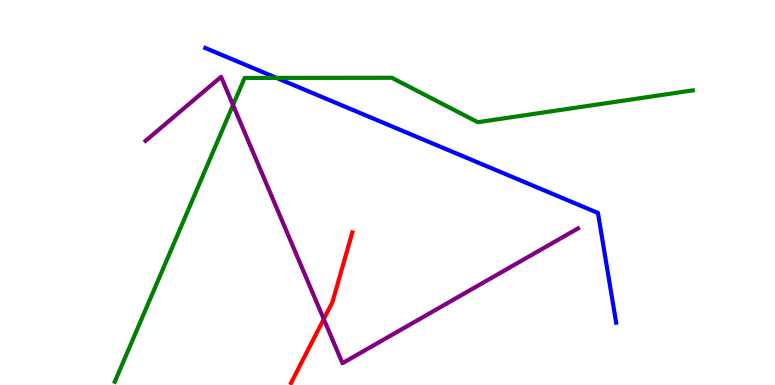[{'lines': ['blue', 'red'], 'intersections': []}, {'lines': ['green', 'red'], 'intersections': []}, {'lines': ['purple', 'red'], 'intersections': [{'x': 4.18, 'y': 1.71}]}, {'lines': ['blue', 'green'], 'intersections': [{'x': 3.57, 'y': 7.98}]}, {'lines': ['blue', 'purple'], 'intersections': []}, {'lines': ['green', 'purple'], 'intersections': [{'x': 3.01, 'y': 7.27}]}]